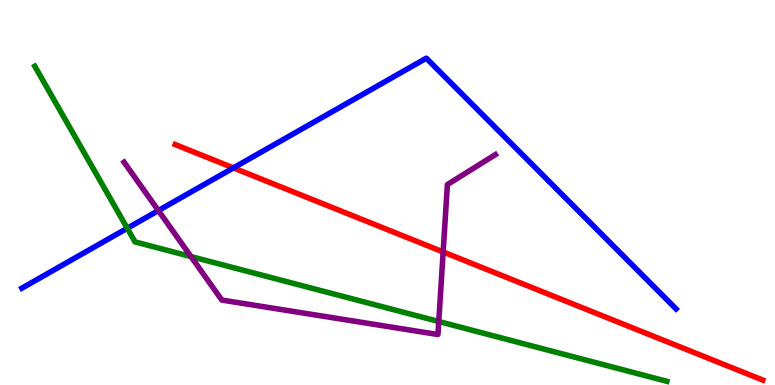[{'lines': ['blue', 'red'], 'intersections': [{'x': 3.01, 'y': 5.64}]}, {'lines': ['green', 'red'], 'intersections': []}, {'lines': ['purple', 'red'], 'intersections': [{'x': 5.72, 'y': 3.46}]}, {'lines': ['blue', 'green'], 'intersections': [{'x': 1.64, 'y': 4.07}]}, {'lines': ['blue', 'purple'], 'intersections': [{'x': 2.04, 'y': 4.53}]}, {'lines': ['green', 'purple'], 'intersections': [{'x': 2.46, 'y': 3.34}, {'x': 5.66, 'y': 1.65}]}]